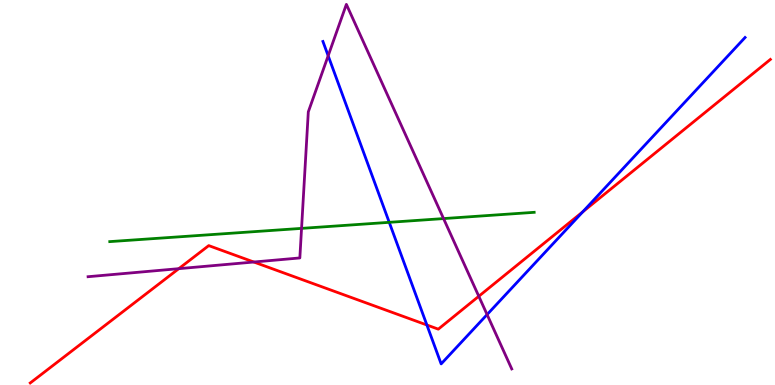[{'lines': ['blue', 'red'], 'intersections': [{'x': 5.51, 'y': 1.56}, {'x': 7.52, 'y': 4.5}]}, {'lines': ['green', 'red'], 'intersections': []}, {'lines': ['purple', 'red'], 'intersections': [{'x': 2.31, 'y': 3.02}, {'x': 3.28, 'y': 3.19}, {'x': 6.18, 'y': 2.3}]}, {'lines': ['blue', 'green'], 'intersections': [{'x': 5.02, 'y': 4.23}]}, {'lines': ['blue', 'purple'], 'intersections': [{'x': 4.23, 'y': 8.55}, {'x': 6.29, 'y': 1.83}]}, {'lines': ['green', 'purple'], 'intersections': [{'x': 3.89, 'y': 4.07}, {'x': 5.72, 'y': 4.32}]}]